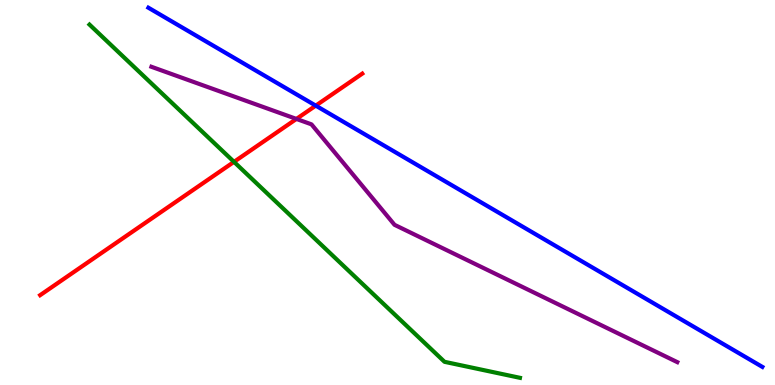[{'lines': ['blue', 'red'], 'intersections': [{'x': 4.07, 'y': 7.26}]}, {'lines': ['green', 'red'], 'intersections': [{'x': 3.02, 'y': 5.8}]}, {'lines': ['purple', 'red'], 'intersections': [{'x': 3.82, 'y': 6.91}]}, {'lines': ['blue', 'green'], 'intersections': []}, {'lines': ['blue', 'purple'], 'intersections': []}, {'lines': ['green', 'purple'], 'intersections': []}]